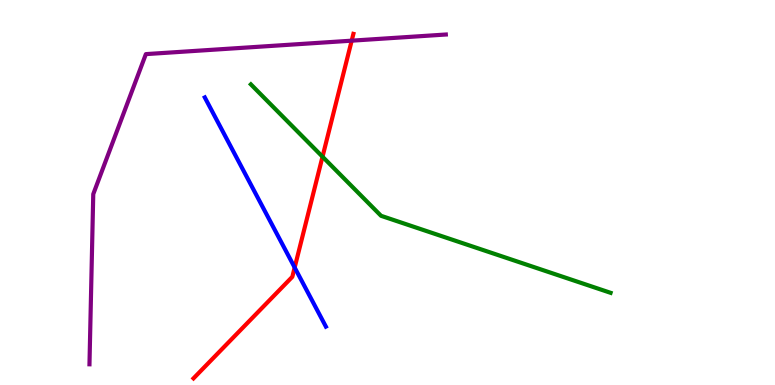[{'lines': ['blue', 'red'], 'intersections': [{'x': 3.8, 'y': 3.05}]}, {'lines': ['green', 'red'], 'intersections': [{'x': 4.16, 'y': 5.93}]}, {'lines': ['purple', 'red'], 'intersections': [{'x': 4.54, 'y': 8.94}]}, {'lines': ['blue', 'green'], 'intersections': []}, {'lines': ['blue', 'purple'], 'intersections': []}, {'lines': ['green', 'purple'], 'intersections': []}]